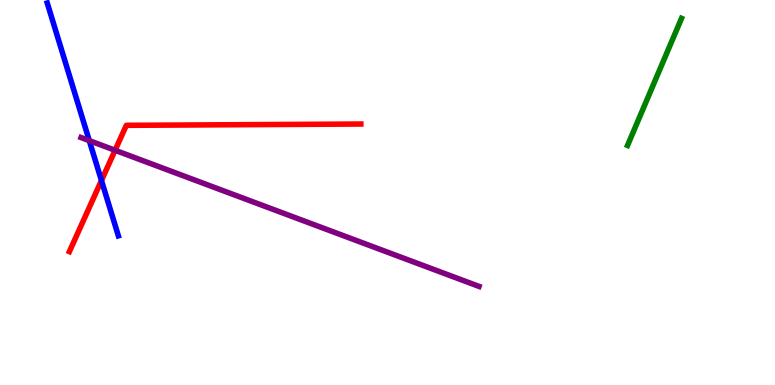[{'lines': ['blue', 'red'], 'intersections': [{'x': 1.31, 'y': 5.31}]}, {'lines': ['green', 'red'], 'intersections': []}, {'lines': ['purple', 'red'], 'intersections': [{'x': 1.48, 'y': 6.1}]}, {'lines': ['blue', 'green'], 'intersections': []}, {'lines': ['blue', 'purple'], 'intersections': [{'x': 1.15, 'y': 6.35}]}, {'lines': ['green', 'purple'], 'intersections': []}]